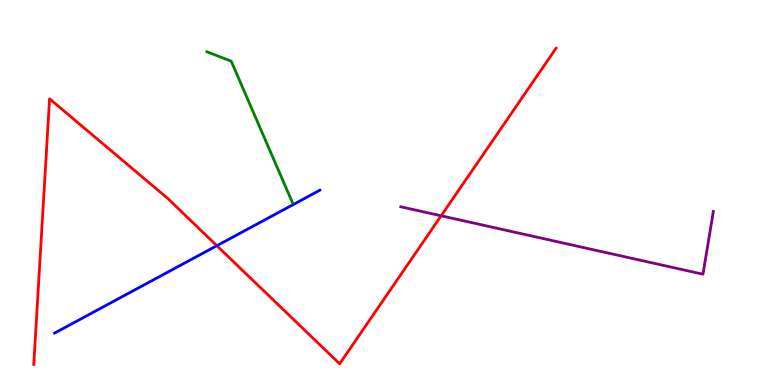[{'lines': ['blue', 'red'], 'intersections': [{'x': 2.8, 'y': 3.62}]}, {'lines': ['green', 'red'], 'intersections': []}, {'lines': ['purple', 'red'], 'intersections': [{'x': 5.69, 'y': 4.39}]}, {'lines': ['blue', 'green'], 'intersections': []}, {'lines': ['blue', 'purple'], 'intersections': []}, {'lines': ['green', 'purple'], 'intersections': []}]